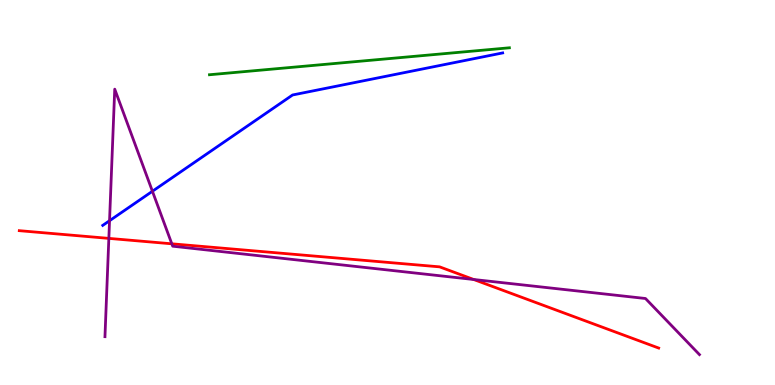[{'lines': ['blue', 'red'], 'intersections': []}, {'lines': ['green', 'red'], 'intersections': []}, {'lines': ['purple', 'red'], 'intersections': [{'x': 1.4, 'y': 3.81}, {'x': 2.22, 'y': 3.67}, {'x': 6.11, 'y': 2.74}]}, {'lines': ['blue', 'green'], 'intersections': []}, {'lines': ['blue', 'purple'], 'intersections': [{'x': 1.41, 'y': 4.27}, {'x': 1.97, 'y': 5.03}]}, {'lines': ['green', 'purple'], 'intersections': []}]